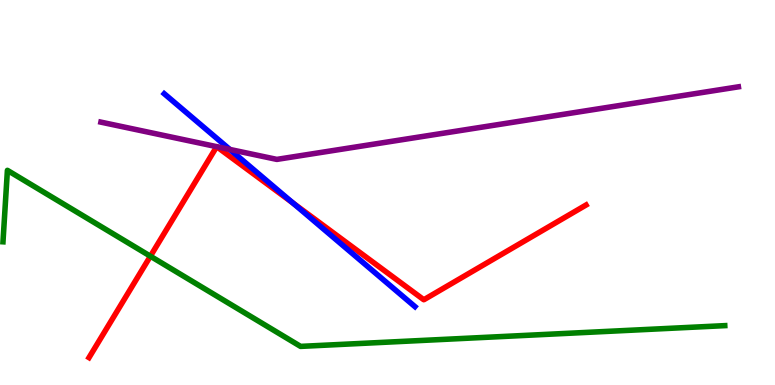[{'lines': ['blue', 'red'], 'intersections': [{'x': 3.78, 'y': 4.73}]}, {'lines': ['green', 'red'], 'intersections': [{'x': 1.94, 'y': 3.35}]}, {'lines': ['purple', 'red'], 'intersections': [{'x': 2.8, 'y': 6.19}, {'x': 2.8, 'y': 6.19}]}, {'lines': ['blue', 'green'], 'intersections': []}, {'lines': ['blue', 'purple'], 'intersections': [{'x': 2.97, 'y': 6.12}]}, {'lines': ['green', 'purple'], 'intersections': []}]